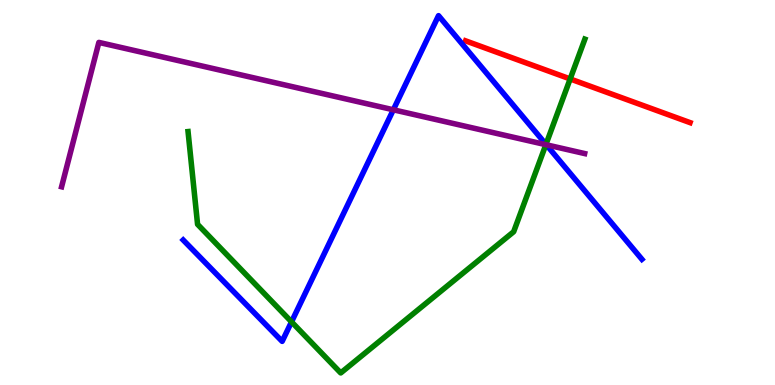[{'lines': ['blue', 'red'], 'intersections': []}, {'lines': ['green', 'red'], 'intersections': [{'x': 7.36, 'y': 7.95}]}, {'lines': ['purple', 'red'], 'intersections': []}, {'lines': ['blue', 'green'], 'intersections': [{'x': 3.76, 'y': 1.64}, {'x': 7.04, 'y': 6.25}]}, {'lines': ['blue', 'purple'], 'intersections': [{'x': 5.08, 'y': 7.15}, {'x': 7.05, 'y': 6.24}]}, {'lines': ['green', 'purple'], 'intersections': [{'x': 7.04, 'y': 6.24}]}]